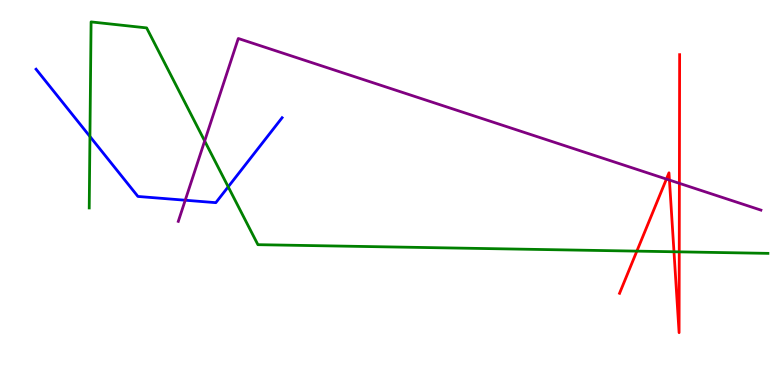[{'lines': ['blue', 'red'], 'intersections': []}, {'lines': ['green', 'red'], 'intersections': [{'x': 8.22, 'y': 3.48}, {'x': 8.7, 'y': 3.46}, {'x': 8.76, 'y': 3.46}]}, {'lines': ['purple', 'red'], 'intersections': [{'x': 8.6, 'y': 5.35}, {'x': 8.64, 'y': 5.32}, {'x': 8.77, 'y': 5.24}]}, {'lines': ['blue', 'green'], 'intersections': [{'x': 1.16, 'y': 6.45}, {'x': 2.94, 'y': 5.15}]}, {'lines': ['blue', 'purple'], 'intersections': [{'x': 2.39, 'y': 4.8}]}, {'lines': ['green', 'purple'], 'intersections': [{'x': 2.64, 'y': 6.34}]}]